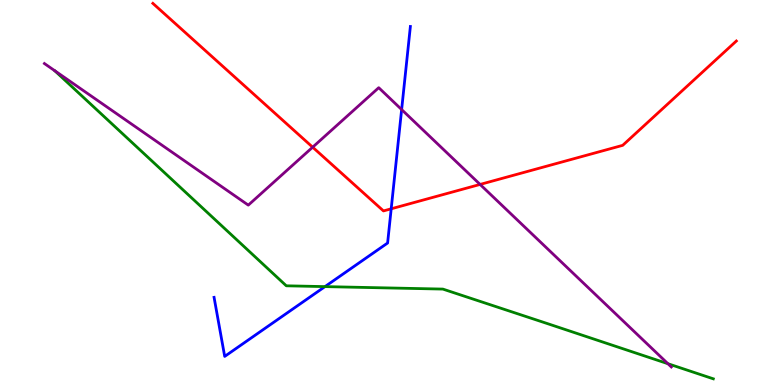[{'lines': ['blue', 'red'], 'intersections': [{'x': 5.05, 'y': 4.58}]}, {'lines': ['green', 'red'], 'intersections': []}, {'lines': ['purple', 'red'], 'intersections': [{'x': 4.03, 'y': 6.18}, {'x': 6.19, 'y': 5.21}]}, {'lines': ['blue', 'green'], 'intersections': [{'x': 4.19, 'y': 2.56}]}, {'lines': ['blue', 'purple'], 'intersections': [{'x': 5.18, 'y': 7.15}]}, {'lines': ['green', 'purple'], 'intersections': [{'x': 8.62, 'y': 0.553}]}]